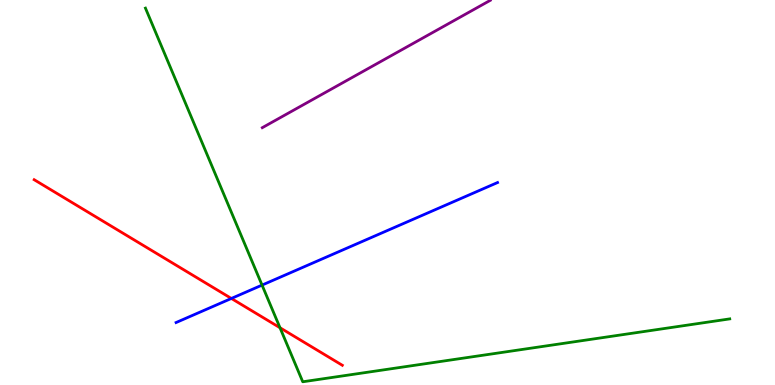[{'lines': ['blue', 'red'], 'intersections': [{'x': 2.99, 'y': 2.25}]}, {'lines': ['green', 'red'], 'intersections': [{'x': 3.61, 'y': 1.49}]}, {'lines': ['purple', 'red'], 'intersections': []}, {'lines': ['blue', 'green'], 'intersections': [{'x': 3.38, 'y': 2.59}]}, {'lines': ['blue', 'purple'], 'intersections': []}, {'lines': ['green', 'purple'], 'intersections': []}]